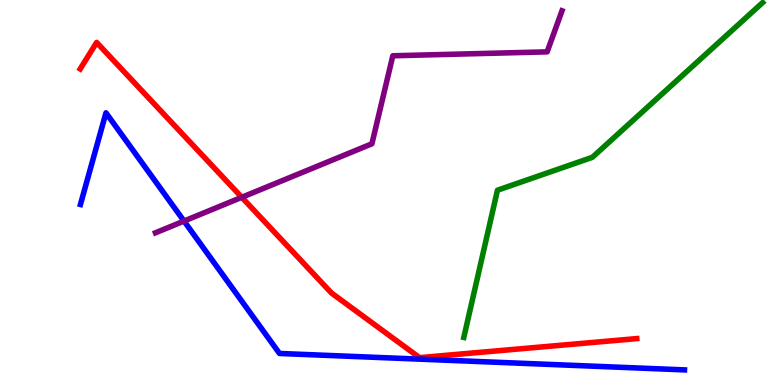[{'lines': ['blue', 'red'], 'intersections': []}, {'lines': ['green', 'red'], 'intersections': []}, {'lines': ['purple', 'red'], 'intersections': [{'x': 3.12, 'y': 4.88}]}, {'lines': ['blue', 'green'], 'intersections': []}, {'lines': ['blue', 'purple'], 'intersections': [{'x': 2.37, 'y': 4.26}]}, {'lines': ['green', 'purple'], 'intersections': []}]